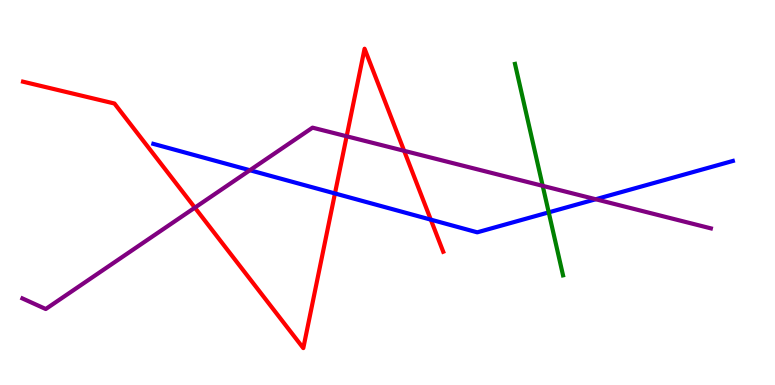[{'lines': ['blue', 'red'], 'intersections': [{'x': 4.32, 'y': 4.98}, {'x': 5.56, 'y': 4.3}]}, {'lines': ['green', 'red'], 'intersections': []}, {'lines': ['purple', 'red'], 'intersections': [{'x': 2.51, 'y': 4.61}, {'x': 4.47, 'y': 6.46}, {'x': 5.21, 'y': 6.08}]}, {'lines': ['blue', 'green'], 'intersections': [{'x': 7.08, 'y': 4.48}]}, {'lines': ['blue', 'purple'], 'intersections': [{'x': 3.22, 'y': 5.58}, {'x': 7.69, 'y': 4.82}]}, {'lines': ['green', 'purple'], 'intersections': [{'x': 7.0, 'y': 5.17}]}]